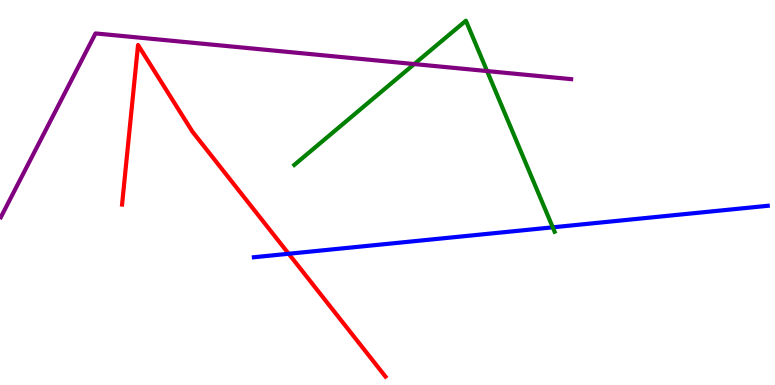[{'lines': ['blue', 'red'], 'intersections': [{'x': 3.72, 'y': 3.41}]}, {'lines': ['green', 'red'], 'intersections': []}, {'lines': ['purple', 'red'], 'intersections': []}, {'lines': ['blue', 'green'], 'intersections': [{'x': 7.13, 'y': 4.1}]}, {'lines': ['blue', 'purple'], 'intersections': []}, {'lines': ['green', 'purple'], 'intersections': [{'x': 5.34, 'y': 8.34}, {'x': 6.28, 'y': 8.15}]}]